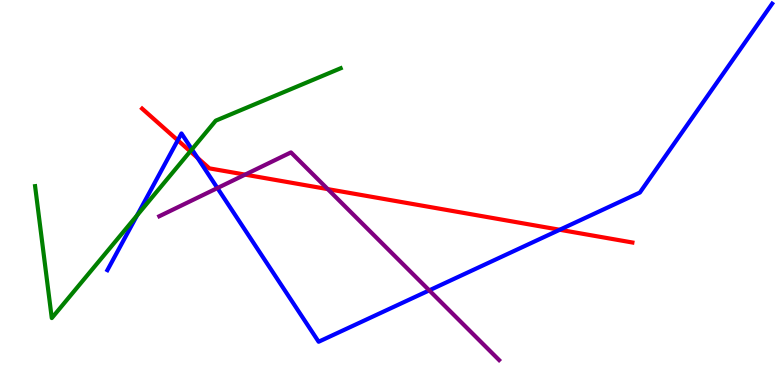[{'lines': ['blue', 'red'], 'intersections': [{'x': 2.29, 'y': 6.36}, {'x': 2.55, 'y': 5.9}, {'x': 7.22, 'y': 4.03}]}, {'lines': ['green', 'red'], 'intersections': [{'x': 2.45, 'y': 6.07}]}, {'lines': ['purple', 'red'], 'intersections': [{'x': 3.16, 'y': 5.46}, {'x': 4.23, 'y': 5.09}]}, {'lines': ['blue', 'green'], 'intersections': [{'x': 1.77, 'y': 4.4}, {'x': 2.48, 'y': 6.12}]}, {'lines': ['blue', 'purple'], 'intersections': [{'x': 2.81, 'y': 5.12}, {'x': 5.54, 'y': 2.46}]}, {'lines': ['green', 'purple'], 'intersections': []}]